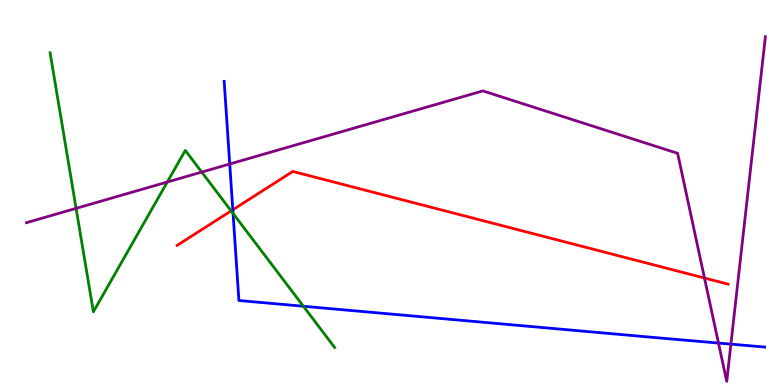[{'lines': ['blue', 'red'], 'intersections': [{'x': 3.0, 'y': 4.55}]}, {'lines': ['green', 'red'], 'intersections': [{'x': 2.98, 'y': 4.52}]}, {'lines': ['purple', 'red'], 'intersections': [{'x': 9.09, 'y': 2.78}]}, {'lines': ['blue', 'green'], 'intersections': [{'x': 3.01, 'y': 4.46}, {'x': 3.91, 'y': 2.05}]}, {'lines': ['blue', 'purple'], 'intersections': [{'x': 2.96, 'y': 5.74}, {'x': 9.27, 'y': 1.09}, {'x': 9.43, 'y': 1.06}]}, {'lines': ['green', 'purple'], 'intersections': [{'x': 0.982, 'y': 4.59}, {'x': 2.16, 'y': 5.27}, {'x': 2.6, 'y': 5.53}]}]